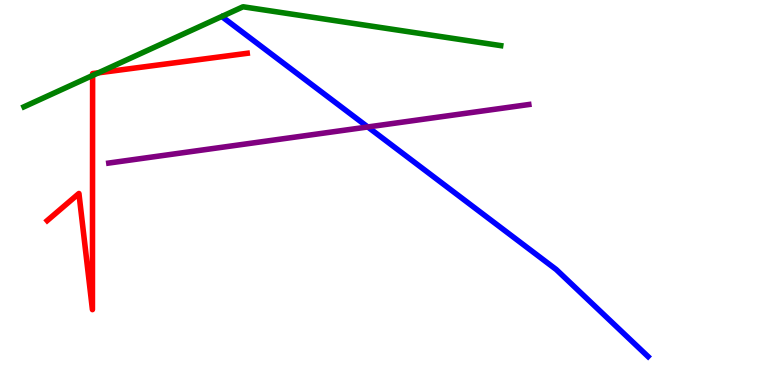[{'lines': ['blue', 'red'], 'intersections': []}, {'lines': ['green', 'red'], 'intersections': [{'x': 1.2, 'y': 8.04}, {'x': 1.27, 'y': 8.11}]}, {'lines': ['purple', 'red'], 'intersections': []}, {'lines': ['blue', 'green'], 'intersections': []}, {'lines': ['blue', 'purple'], 'intersections': [{'x': 4.75, 'y': 6.7}]}, {'lines': ['green', 'purple'], 'intersections': []}]